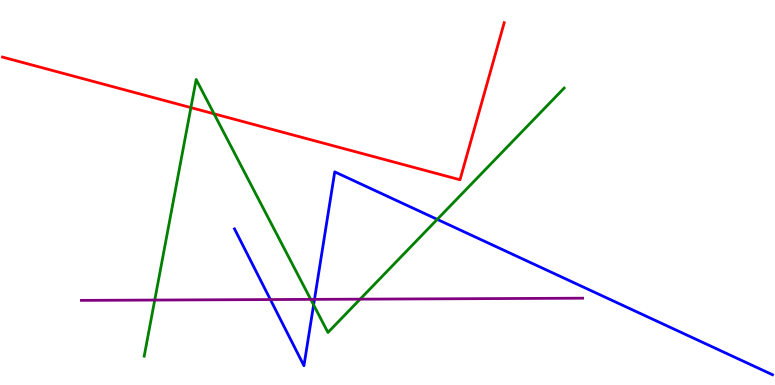[{'lines': ['blue', 'red'], 'intersections': []}, {'lines': ['green', 'red'], 'intersections': [{'x': 2.46, 'y': 7.21}, {'x': 2.76, 'y': 7.04}]}, {'lines': ['purple', 'red'], 'intersections': []}, {'lines': ['blue', 'green'], 'intersections': [{'x': 4.05, 'y': 2.08}, {'x': 5.64, 'y': 4.3}]}, {'lines': ['blue', 'purple'], 'intersections': [{'x': 3.49, 'y': 2.22}, {'x': 4.06, 'y': 2.22}]}, {'lines': ['green', 'purple'], 'intersections': [{'x': 2.0, 'y': 2.21}, {'x': 4.01, 'y': 2.22}, {'x': 4.65, 'y': 2.23}]}]